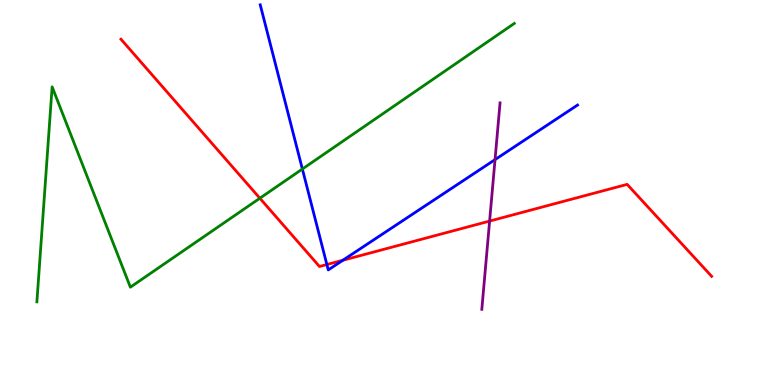[{'lines': ['blue', 'red'], 'intersections': [{'x': 4.22, 'y': 3.13}, {'x': 4.42, 'y': 3.24}]}, {'lines': ['green', 'red'], 'intersections': [{'x': 3.35, 'y': 4.85}]}, {'lines': ['purple', 'red'], 'intersections': [{'x': 6.32, 'y': 4.26}]}, {'lines': ['blue', 'green'], 'intersections': [{'x': 3.9, 'y': 5.61}]}, {'lines': ['blue', 'purple'], 'intersections': [{'x': 6.39, 'y': 5.85}]}, {'lines': ['green', 'purple'], 'intersections': []}]